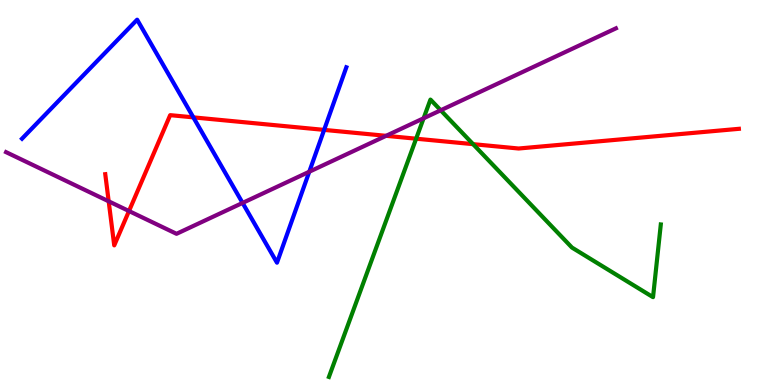[{'lines': ['blue', 'red'], 'intersections': [{'x': 2.49, 'y': 6.95}, {'x': 4.18, 'y': 6.63}]}, {'lines': ['green', 'red'], 'intersections': [{'x': 5.37, 'y': 6.4}, {'x': 6.1, 'y': 6.26}]}, {'lines': ['purple', 'red'], 'intersections': [{'x': 1.4, 'y': 4.77}, {'x': 1.66, 'y': 4.52}, {'x': 4.98, 'y': 6.47}]}, {'lines': ['blue', 'green'], 'intersections': []}, {'lines': ['blue', 'purple'], 'intersections': [{'x': 3.13, 'y': 4.73}, {'x': 3.99, 'y': 5.54}]}, {'lines': ['green', 'purple'], 'intersections': [{'x': 5.47, 'y': 6.93}, {'x': 5.69, 'y': 7.14}]}]